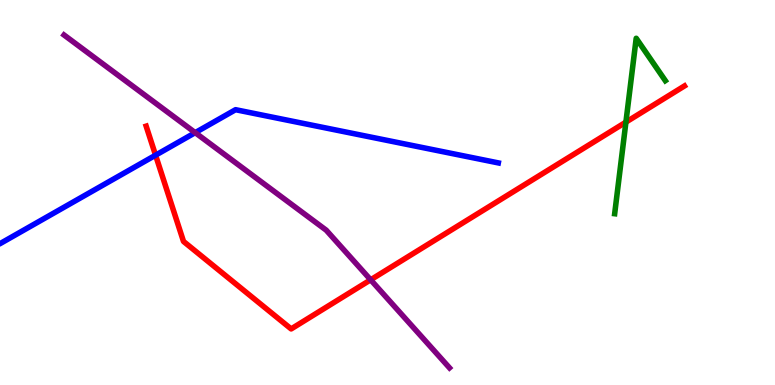[{'lines': ['blue', 'red'], 'intersections': [{'x': 2.01, 'y': 5.97}]}, {'lines': ['green', 'red'], 'intersections': [{'x': 8.08, 'y': 6.83}]}, {'lines': ['purple', 'red'], 'intersections': [{'x': 4.78, 'y': 2.73}]}, {'lines': ['blue', 'green'], 'intersections': []}, {'lines': ['blue', 'purple'], 'intersections': [{'x': 2.52, 'y': 6.55}]}, {'lines': ['green', 'purple'], 'intersections': []}]